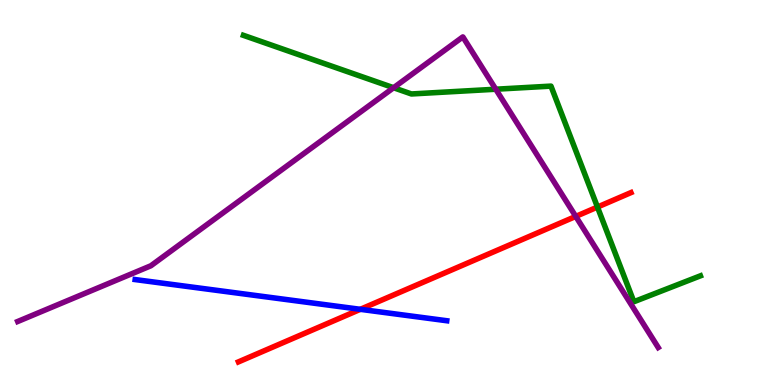[{'lines': ['blue', 'red'], 'intersections': [{'x': 4.65, 'y': 1.97}]}, {'lines': ['green', 'red'], 'intersections': [{'x': 7.71, 'y': 4.62}]}, {'lines': ['purple', 'red'], 'intersections': [{'x': 7.43, 'y': 4.38}]}, {'lines': ['blue', 'green'], 'intersections': []}, {'lines': ['blue', 'purple'], 'intersections': []}, {'lines': ['green', 'purple'], 'intersections': [{'x': 5.08, 'y': 7.72}, {'x': 6.4, 'y': 7.68}]}]